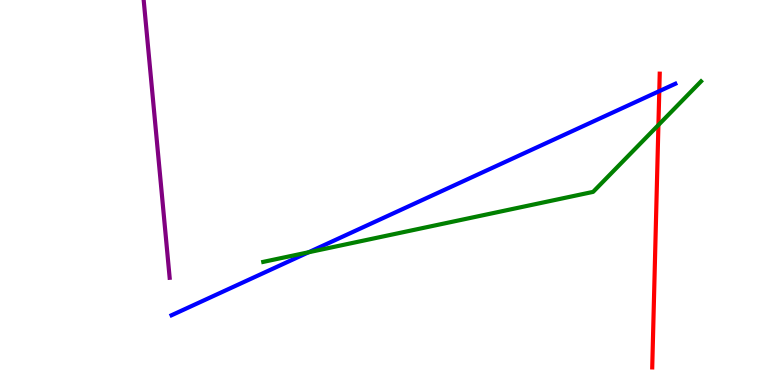[{'lines': ['blue', 'red'], 'intersections': [{'x': 8.51, 'y': 7.63}]}, {'lines': ['green', 'red'], 'intersections': [{'x': 8.5, 'y': 6.75}]}, {'lines': ['purple', 'red'], 'intersections': []}, {'lines': ['blue', 'green'], 'intersections': [{'x': 3.98, 'y': 3.45}]}, {'lines': ['blue', 'purple'], 'intersections': []}, {'lines': ['green', 'purple'], 'intersections': []}]